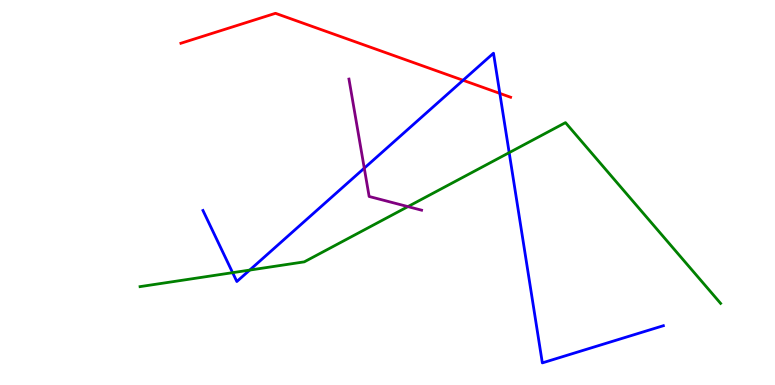[{'lines': ['blue', 'red'], 'intersections': [{'x': 5.98, 'y': 7.92}, {'x': 6.45, 'y': 7.57}]}, {'lines': ['green', 'red'], 'intersections': []}, {'lines': ['purple', 'red'], 'intersections': []}, {'lines': ['blue', 'green'], 'intersections': [{'x': 3.0, 'y': 2.92}, {'x': 3.22, 'y': 2.98}, {'x': 6.57, 'y': 6.04}]}, {'lines': ['blue', 'purple'], 'intersections': [{'x': 4.7, 'y': 5.63}]}, {'lines': ['green', 'purple'], 'intersections': [{'x': 5.26, 'y': 4.63}]}]